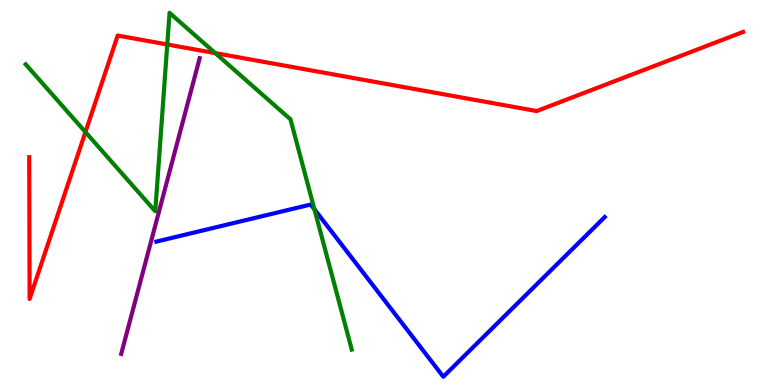[{'lines': ['blue', 'red'], 'intersections': []}, {'lines': ['green', 'red'], 'intersections': [{'x': 1.1, 'y': 6.57}, {'x': 2.16, 'y': 8.84}, {'x': 2.78, 'y': 8.62}]}, {'lines': ['purple', 'red'], 'intersections': []}, {'lines': ['blue', 'green'], 'intersections': [{'x': 4.06, 'y': 4.56}]}, {'lines': ['blue', 'purple'], 'intersections': []}, {'lines': ['green', 'purple'], 'intersections': []}]